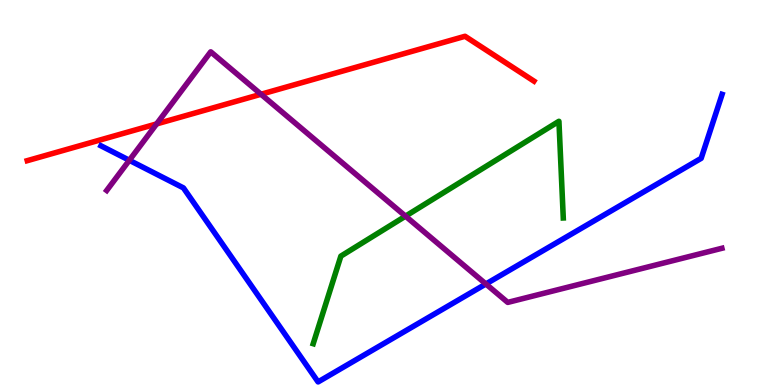[{'lines': ['blue', 'red'], 'intersections': []}, {'lines': ['green', 'red'], 'intersections': []}, {'lines': ['purple', 'red'], 'intersections': [{'x': 2.02, 'y': 6.78}, {'x': 3.37, 'y': 7.55}]}, {'lines': ['blue', 'green'], 'intersections': []}, {'lines': ['blue', 'purple'], 'intersections': [{'x': 1.67, 'y': 5.84}, {'x': 6.27, 'y': 2.62}]}, {'lines': ['green', 'purple'], 'intersections': [{'x': 5.23, 'y': 4.39}]}]